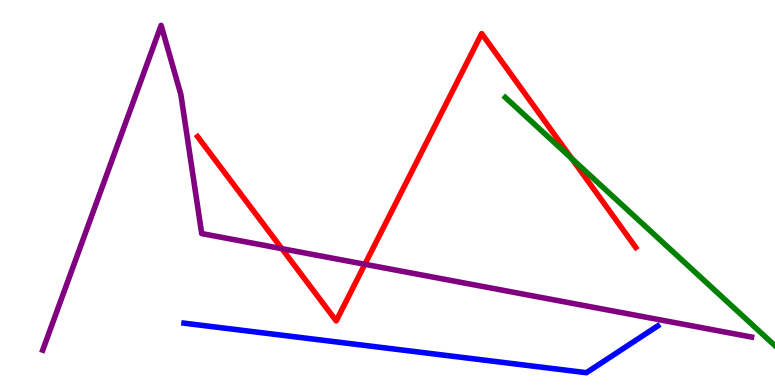[{'lines': ['blue', 'red'], 'intersections': []}, {'lines': ['green', 'red'], 'intersections': [{'x': 7.38, 'y': 5.88}]}, {'lines': ['purple', 'red'], 'intersections': [{'x': 3.64, 'y': 3.54}, {'x': 4.71, 'y': 3.14}]}, {'lines': ['blue', 'green'], 'intersections': []}, {'lines': ['blue', 'purple'], 'intersections': []}, {'lines': ['green', 'purple'], 'intersections': []}]